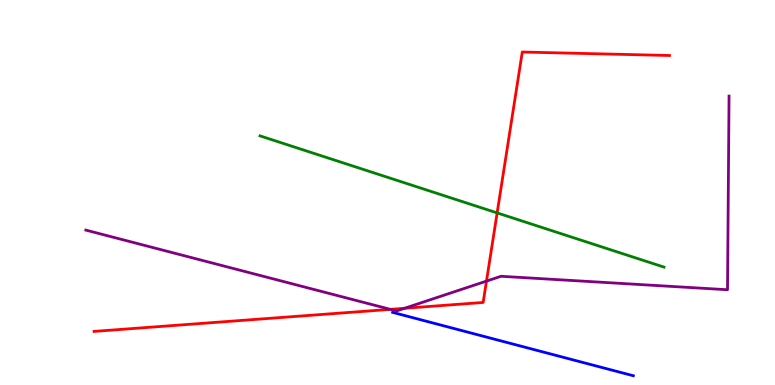[{'lines': ['blue', 'red'], 'intersections': []}, {'lines': ['green', 'red'], 'intersections': [{'x': 6.41, 'y': 4.47}]}, {'lines': ['purple', 'red'], 'intersections': [{'x': 5.04, 'y': 1.96}, {'x': 5.22, 'y': 1.99}, {'x': 6.28, 'y': 2.7}]}, {'lines': ['blue', 'green'], 'intersections': []}, {'lines': ['blue', 'purple'], 'intersections': []}, {'lines': ['green', 'purple'], 'intersections': []}]